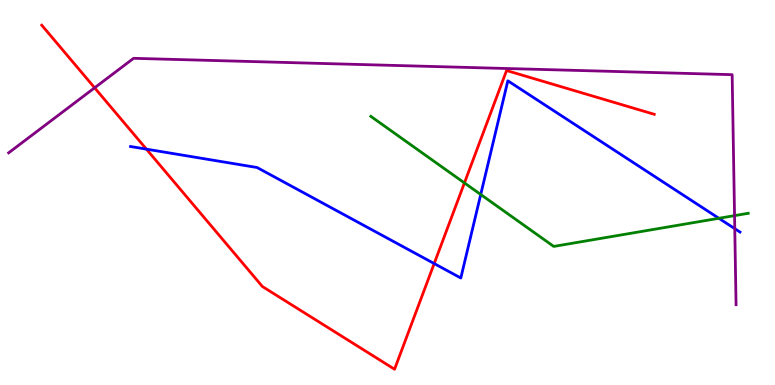[{'lines': ['blue', 'red'], 'intersections': [{'x': 1.89, 'y': 6.13}, {'x': 5.6, 'y': 3.15}]}, {'lines': ['green', 'red'], 'intersections': [{'x': 5.99, 'y': 5.25}]}, {'lines': ['purple', 'red'], 'intersections': [{'x': 1.22, 'y': 7.72}]}, {'lines': ['blue', 'green'], 'intersections': [{'x': 6.2, 'y': 4.95}, {'x': 9.28, 'y': 4.33}]}, {'lines': ['blue', 'purple'], 'intersections': [{'x': 9.48, 'y': 4.06}]}, {'lines': ['green', 'purple'], 'intersections': [{'x': 9.48, 'y': 4.4}]}]